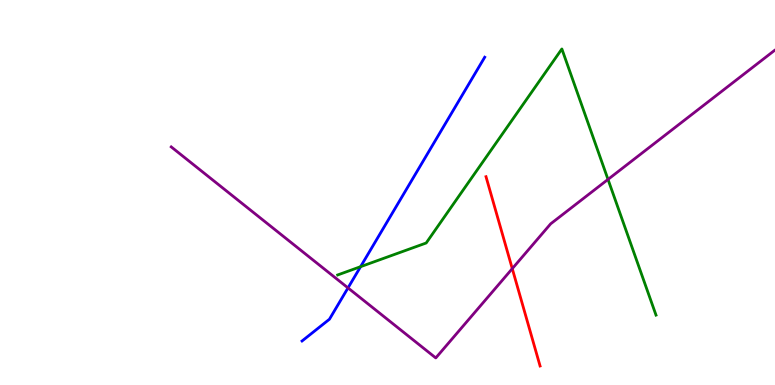[{'lines': ['blue', 'red'], 'intersections': []}, {'lines': ['green', 'red'], 'intersections': []}, {'lines': ['purple', 'red'], 'intersections': [{'x': 6.61, 'y': 3.02}]}, {'lines': ['blue', 'green'], 'intersections': [{'x': 4.65, 'y': 3.07}]}, {'lines': ['blue', 'purple'], 'intersections': [{'x': 4.49, 'y': 2.52}]}, {'lines': ['green', 'purple'], 'intersections': [{'x': 7.85, 'y': 5.34}]}]